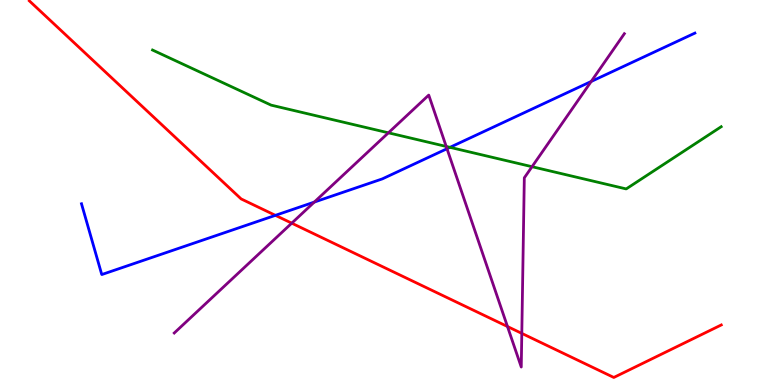[{'lines': ['blue', 'red'], 'intersections': [{'x': 3.55, 'y': 4.41}]}, {'lines': ['green', 'red'], 'intersections': []}, {'lines': ['purple', 'red'], 'intersections': [{'x': 3.76, 'y': 4.2}, {'x': 6.55, 'y': 1.52}, {'x': 6.73, 'y': 1.34}]}, {'lines': ['blue', 'green'], 'intersections': [{'x': 5.81, 'y': 6.17}]}, {'lines': ['blue', 'purple'], 'intersections': [{'x': 4.06, 'y': 4.75}, {'x': 5.77, 'y': 6.14}, {'x': 7.63, 'y': 7.88}]}, {'lines': ['green', 'purple'], 'intersections': [{'x': 5.01, 'y': 6.55}, {'x': 5.76, 'y': 6.2}, {'x': 6.86, 'y': 5.67}]}]